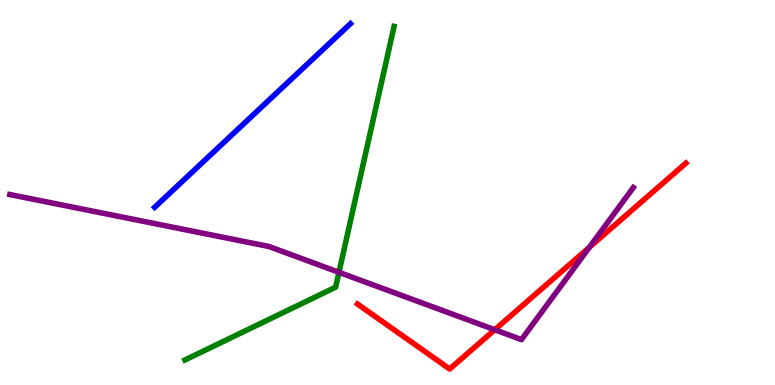[{'lines': ['blue', 'red'], 'intersections': []}, {'lines': ['green', 'red'], 'intersections': []}, {'lines': ['purple', 'red'], 'intersections': [{'x': 6.38, 'y': 1.44}, {'x': 7.61, 'y': 3.58}]}, {'lines': ['blue', 'green'], 'intersections': []}, {'lines': ['blue', 'purple'], 'intersections': []}, {'lines': ['green', 'purple'], 'intersections': [{'x': 4.37, 'y': 2.93}]}]